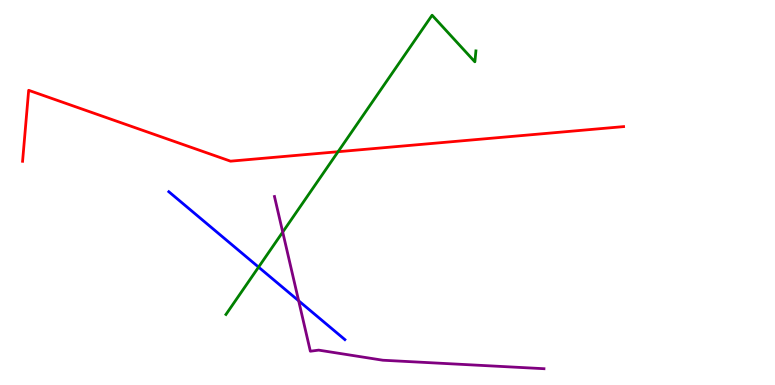[{'lines': ['blue', 'red'], 'intersections': []}, {'lines': ['green', 'red'], 'intersections': [{'x': 4.36, 'y': 6.06}]}, {'lines': ['purple', 'red'], 'intersections': []}, {'lines': ['blue', 'green'], 'intersections': [{'x': 3.34, 'y': 3.06}]}, {'lines': ['blue', 'purple'], 'intersections': [{'x': 3.85, 'y': 2.19}]}, {'lines': ['green', 'purple'], 'intersections': [{'x': 3.65, 'y': 3.97}]}]